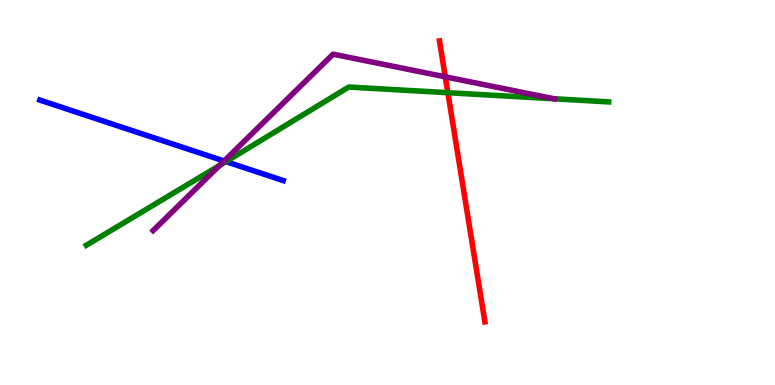[{'lines': ['blue', 'red'], 'intersections': []}, {'lines': ['green', 'red'], 'intersections': [{'x': 5.78, 'y': 7.59}]}, {'lines': ['purple', 'red'], 'intersections': [{'x': 5.75, 'y': 8.0}]}, {'lines': ['blue', 'green'], 'intersections': [{'x': 2.92, 'y': 5.8}]}, {'lines': ['blue', 'purple'], 'intersections': [{'x': 2.89, 'y': 5.82}]}, {'lines': ['green', 'purple'], 'intersections': [{'x': 2.83, 'y': 5.7}, {'x': 7.15, 'y': 7.43}]}]